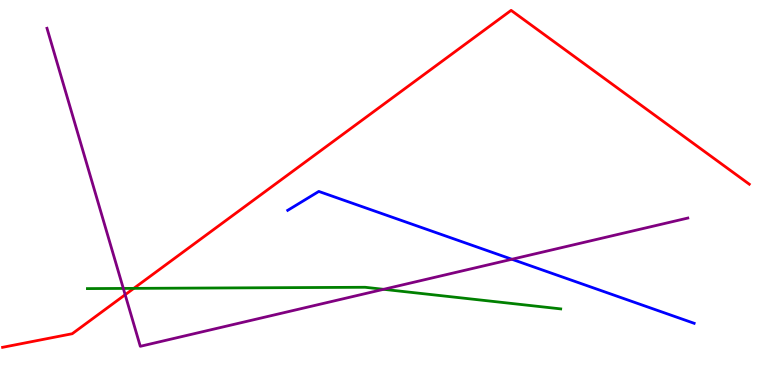[{'lines': ['blue', 'red'], 'intersections': []}, {'lines': ['green', 'red'], 'intersections': [{'x': 1.73, 'y': 2.51}]}, {'lines': ['purple', 'red'], 'intersections': [{'x': 1.62, 'y': 2.34}]}, {'lines': ['blue', 'green'], 'intersections': []}, {'lines': ['blue', 'purple'], 'intersections': [{'x': 6.61, 'y': 3.27}]}, {'lines': ['green', 'purple'], 'intersections': [{'x': 1.59, 'y': 2.51}, {'x': 4.95, 'y': 2.49}]}]